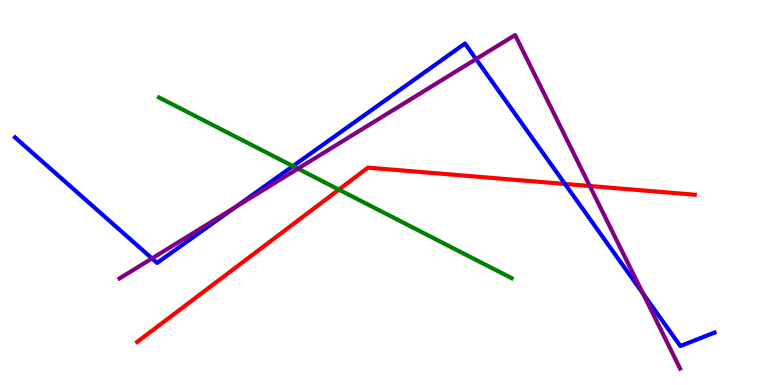[{'lines': ['blue', 'red'], 'intersections': [{'x': 7.29, 'y': 5.22}]}, {'lines': ['green', 'red'], 'intersections': [{'x': 4.37, 'y': 5.07}]}, {'lines': ['purple', 'red'], 'intersections': [{'x': 7.61, 'y': 5.17}]}, {'lines': ['blue', 'green'], 'intersections': [{'x': 3.78, 'y': 5.69}]}, {'lines': ['blue', 'purple'], 'intersections': [{'x': 1.96, 'y': 3.29}, {'x': 3.03, 'y': 4.62}, {'x': 6.14, 'y': 8.47}, {'x': 8.3, 'y': 2.38}]}, {'lines': ['green', 'purple'], 'intersections': [{'x': 3.84, 'y': 5.62}]}]